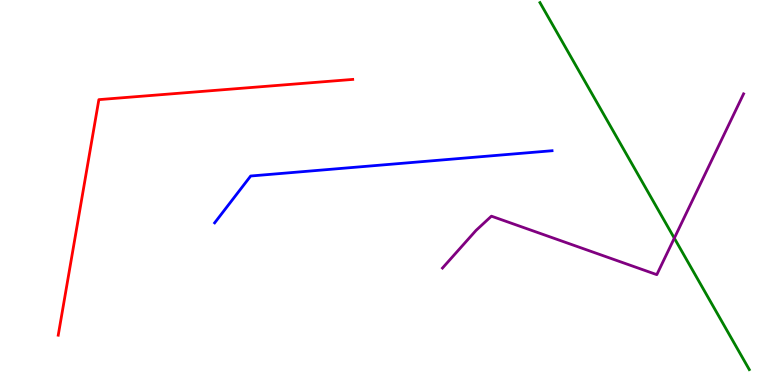[{'lines': ['blue', 'red'], 'intersections': []}, {'lines': ['green', 'red'], 'intersections': []}, {'lines': ['purple', 'red'], 'intersections': []}, {'lines': ['blue', 'green'], 'intersections': []}, {'lines': ['blue', 'purple'], 'intersections': []}, {'lines': ['green', 'purple'], 'intersections': [{'x': 8.7, 'y': 3.81}]}]